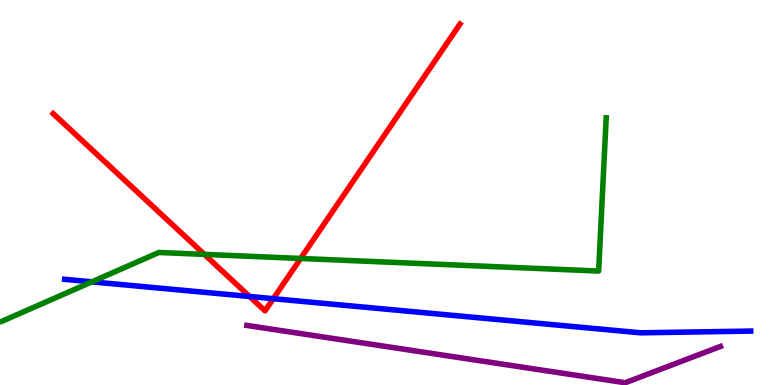[{'lines': ['blue', 'red'], 'intersections': [{'x': 3.22, 'y': 2.3}, {'x': 3.53, 'y': 2.24}]}, {'lines': ['green', 'red'], 'intersections': [{'x': 2.64, 'y': 3.39}, {'x': 3.88, 'y': 3.29}]}, {'lines': ['purple', 'red'], 'intersections': []}, {'lines': ['blue', 'green'], 'intersections': [{'x': 1.19, 'y': 2.68}]}, {'lines': ['blue', 'purple'], 'intersections': []}, {'lines': ['green', 'purple'], 'intersections': []}]